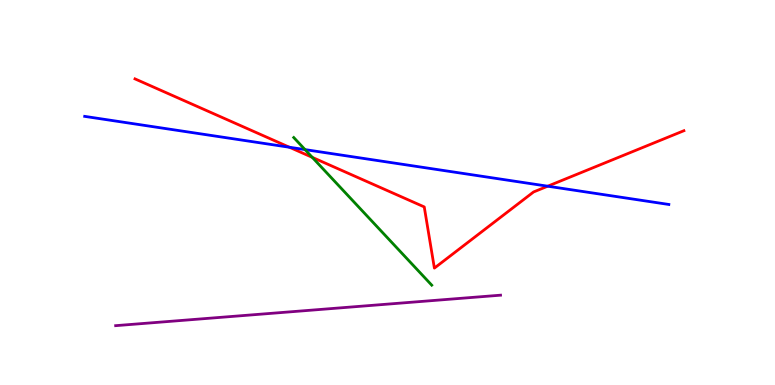[{'lines': ['blue', 'red'], 'intersections': [{'x': 3.73, 'y': 6.18}, {'x': 7.07, 'y': 5.16}]}, {'lines': ['green', 'red'], 'intersections': [{'x': 4.03, 'y': 5.91}]}, {'lines': ['purple', 'red'], 'intersections': []}, {'lines': ['blue', 'green'], 'intersections': [{'x': 3.94, 'y': 6.11}]}, {'lines': ['blue', 'purple'], 'intersections': []}, {'lines': ['green', 'purple'], 'intersections': []}]